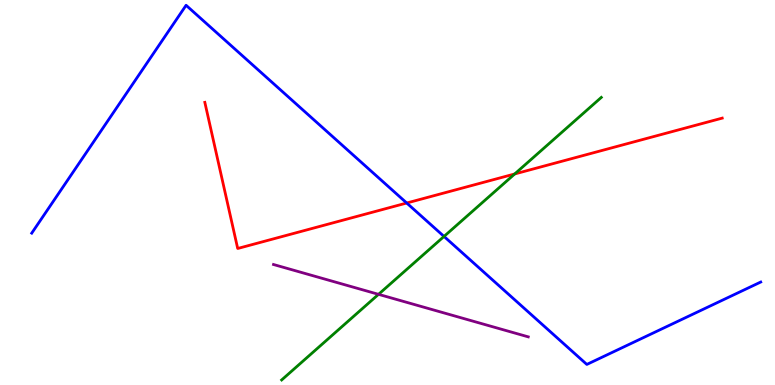[{'lines': ['blue', 'red'], 'intersections': [{'x': 5.25, 'y': 4.73}]}, {'lines': ['green', 'red'], 'intersections': [{'x': 6.64, 'y': 5.48}]}, {'lines': ['purple', 'red'], 'intersections': []}, {'lines': ['blue', 'green'], 'intersections': [{'x': 5.73, 'y': 3.86}]}, {'lines': ['blue', 'purple'], 'intersections': []}, {'lines': ['green', 'purple'], 'intersections': [{'x': 4.88, 'y': 2.35}]}]